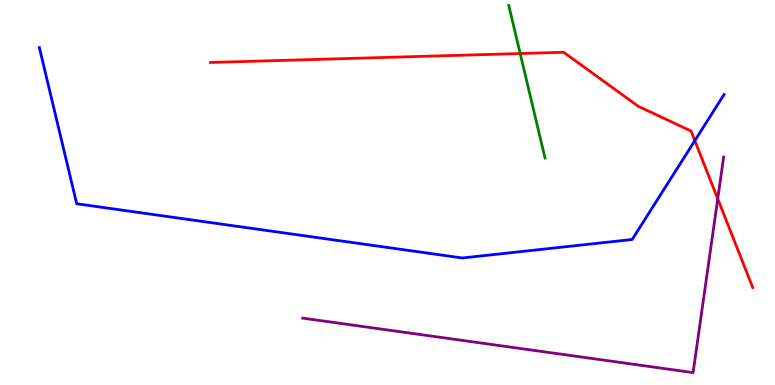[{'lines': ['blue', 'red'], 'intersections': [{'x': 8.97, 'y': 6.35}]}, {'lines': ['green', 'red'], 'intersections': [{'x': 6.71, 'y': 8.61}]}, {'lines': ['purple', 'red'], 'intersections': [{'x': 9.26, 'y': 4.84}]}, {'lines': ['blue', 'green'], 'intersections': []}, {'lines': ['blue', 'purple'], 'intersections': []}, {'lines': ['green', 'purple'], 'intersections': []}]